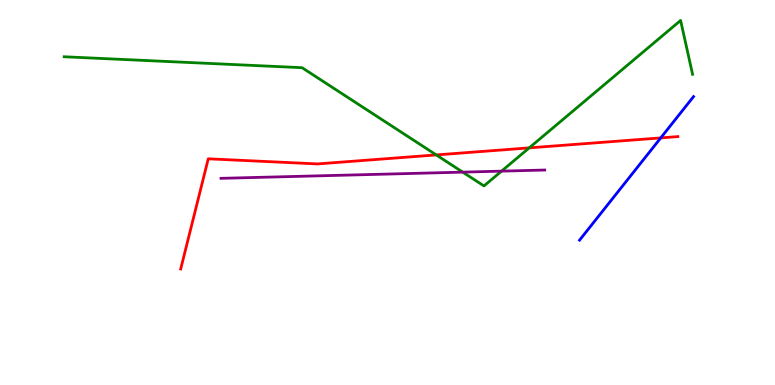[{'lines': ['blue', 'red'], 'intersections': [{'x': 8.53, 'y': 6.42}]}, {'lines': ['green', 'red'], 'intersections': [{'x': 5.63, 'y': 5.98}, {'x': 6.83, 'y': 6.16}]}, {'lines': ['purple', 'red'], 'intersections': []}, {'lines': ['blue', 'green'], 'intersections': []}, {'lines': ['blue', 'purple'], 'intersections': []}, {'lines': ['green', 'purple'], 'intersections': [{'x': 5.97, 'y': 5.53}, {'x': 6.47, 'y': 5.55}]}]